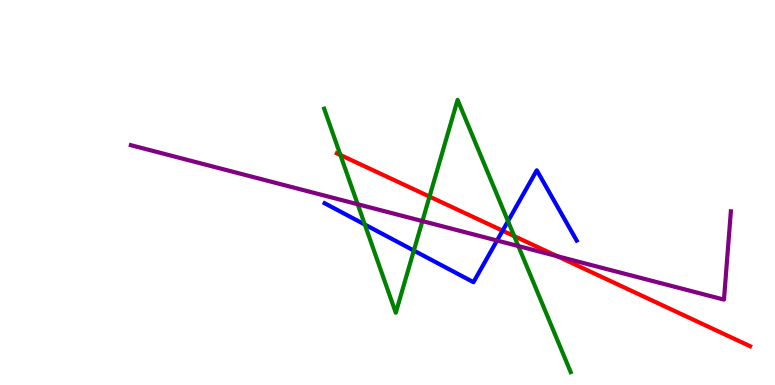[{'lines': ['blue', 'red'], 'intersections': [{'x': 6.49, 'y': 4.01}]}, {'lines': ['green', 'red'], 'intersections': [{'x': 4.39, 'y': 5.97}, {'x': 5.54, 'y': 4.89}, {'x': 6.63, 'y': 3.87}]}, {'lines': ['purple', 'red'], 'intersections': [{'x': 7.19, 'y': 3.35}]}, {'lines': ['blue', 'green'], 'intersections': [{'x': 4.71, 'y': 4.17}, {'x': 5.34, 'y': 3.49}, {'x': 6.55, 'y': 4.26}]}, {'lines': ['blue', 'purple'], 'intersections': [{'x': 6.41, 'y': 3.75}]}, {'lines': ['green', 'purple'], 'intersections': [{'x': 4.62, 'y': 4.7}, {'x': 5.45, 'y': 4.26}, {'x': 6.69, 'y': 3.61}]}]